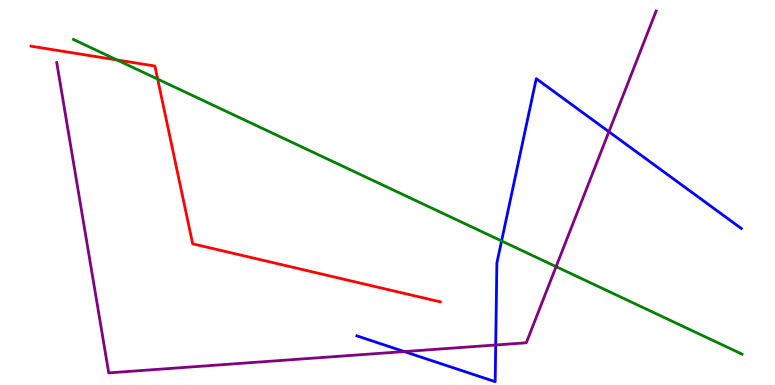[{'lines': ['blue', 'red'], 'intersections': []}, {'lines': ['green', 'red'], 'intersections': [{'x': 1.51, 'y': 8.44}, {'x': 2.03, 'y': 7.95}]}, {'lines': ['purple', 'red'], 'intersections': []}, {'lines': ['blue', 'green'], 'intersections': [{'x': 6.47, 'y': 3.74}]}, {'lines': ['blue', 'purple'], 'intersections': [{'x': 5.22, 'y': 0.868}, {'x': 6.4, 'y': 1.04}, {'x': 7.86, 'y': 6.58}]}, {'lines': ['green', 'purple'], 'intersections': [{'x': 7.18, 'y': 3.07}]}]